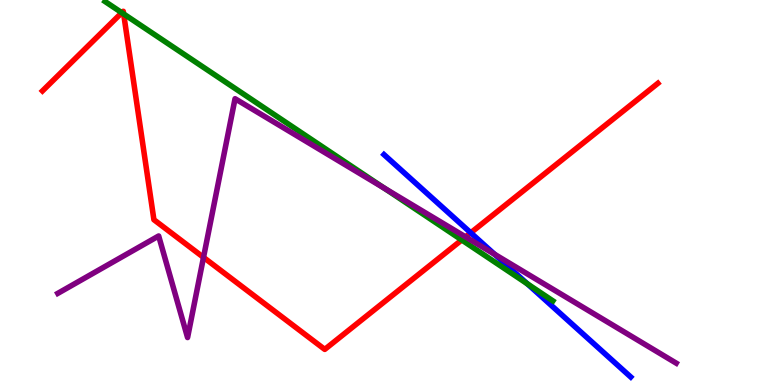[{'lines': ['blue', 'red'], 'intersections': [{'x': 6.07, 'y': 3.95}]}, {'lines': ['green', 'red'], 'intersections': [{'x': 1.57, 'y': 9.67}, {'x': 1.6, 'y': 9.64}, {'x': 5.96, 'y': 3.77}]}, {'lines': ['purple', 'red'], 'intersections': [{'x': 2.63, 'y': 3.32}, {'x': 6.01, 'y': 3.85}]}, {'lines': ['blue', 'green'], 'intersections': [{'x': 6.8, 'y': 2.63}]}, {'lines': ['blue', 'purple'], 'intersections': [{'x': 6.38, 'y': 3.4}]}, {'lines': ['green', 'purple'], 'intersections': [{'x': 4.96, 'y': 5.11}]}]